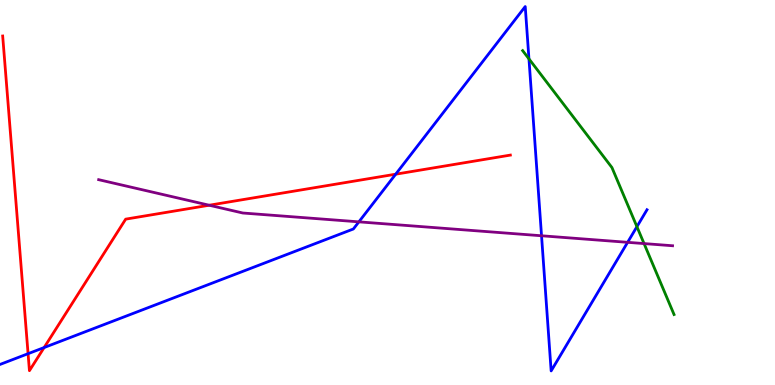[{'lines': ['blue', 'red'], 'intersections': [{'x': 0.362, 'y': 0.813}, {'x': 0.569, 'y': 0.973}, {'x': 5.11, 'y': 5.48}]}, {'lines': ['green', 'red'], 'intersections': []}, {'lines': ['purple', 'red'], 'intersections': [{'x': 2.7, 'y': 4.67}]}, {'lines': ['blue', 'green'], 'intersections': [{'x': 6.83, 'y': 8.47}, {'x': 8.22, 'y': 4.11}]}, {'lines': ['blue', 'purple'], 'intersections': [{'x': 4.63, 'y': 4.24}, {'x': 6.99, 'y': 3.88}, {'x': 8.1, 'y': 3.71}]}, {'lines': ['green', 'purple'], 'intersections': [{'x': 8.31, 'y': 3.67}]}]